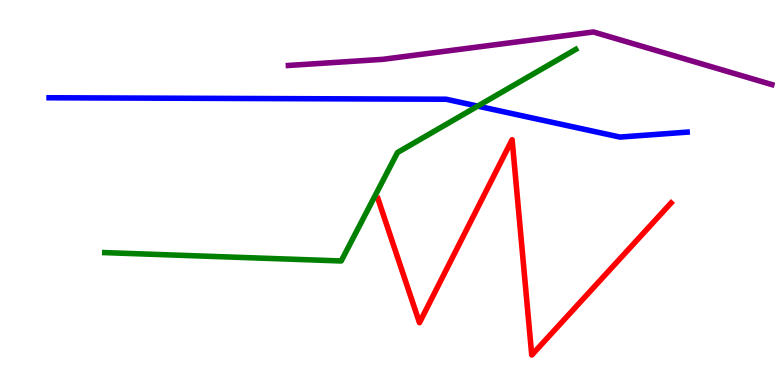[{'lines': ['blue', 'red'], 'intersections': []}, {'lines': ['green', 'red'], 'intersections': []}, {'lines': ['purple', 'red'], 'intersections': []}, {'lines': ['blue', 'green'], 'intersections': [{'x': 6.16, 'y': 7.24}]}, {'lines': ['blue', 'purple'], 'intersections': []}, {'lines': ['green', 'purple'], 'intersections': []}]